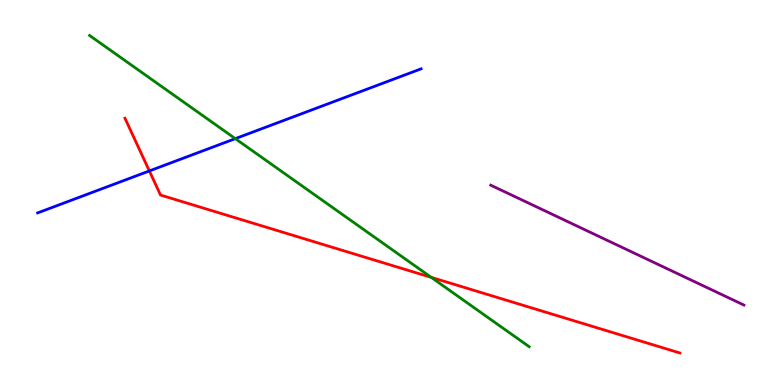[{'lines': ['blue', 'red'], 'intersections': [{'x': 1.93, 'y': 5.56}]}, {'lines': ['green', 'red'], 'intersections': [{'x': 5.56, 'y': 2.8}]}, {'lines': ['purple', 'red'], 'intersections': []}, {'lines': ['blue', 'green'], 'intersections': [{'x': 3.04, 'y': 6.4}]}, {'lines': ['blue', 'purple'], 'intersections': []}, {'lines': ['green', 'purple'], 'intersections': []}]